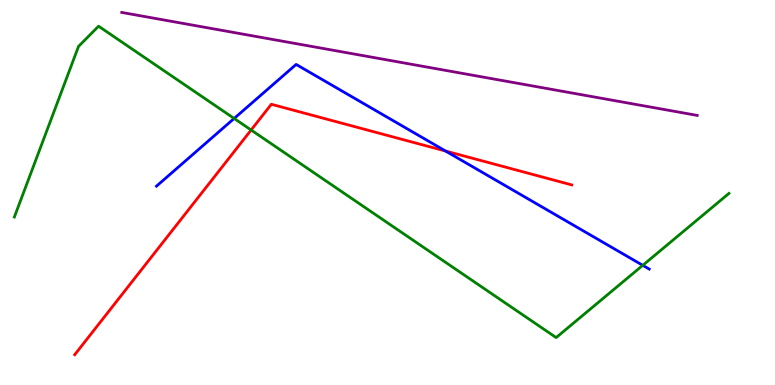[{'lines': ['blue', 'red'], 'intersections': [{'x': 5.75, 'y': 6.08}]}, {'lines': ['green', 'red'], 'intersections': [{'x': 3.24, 'y': 6.62}]}, {'lines': ['purple', 'red'], 'intersections': []}, {'lines': ['blue', 'green'], 'intersections': [{'x': 3.02, 'y': 6.92}, {'x': 8.29, 'y': 3.11}]}, {'lines': ['blue', 'purple'], 'intersections': []}, {'lines': ['green', 'purple'], 'intersections': []}]